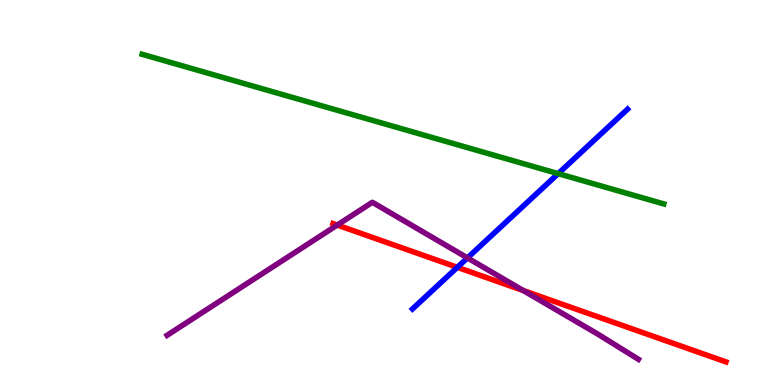[{'lines': ['blue', 'red'], 'intersections': [{'x': 5.9, 'y': 3.06}]}, {'lines': ['green', 'red'], 'intersections': []}, {'lines': ['purple', 'red'], 'intersections': [{'x': 4.35, 'y': 4.15}, {'x': 6.75, 'y': 2.45}]}, {'lines': ['blue', 'green'], 'intersections': [{'x': 7.2, 'y': 5.49}]}, {'lines': ['blue', 'purple'], 'intersections': [{'x': 6.03, 'y': 3.3}]}, {'lines': ['green', 'purple'], 'intersections': []}]